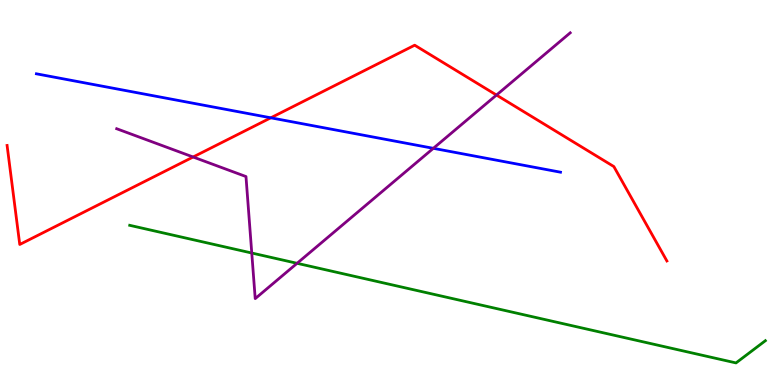[{'lines': ['blue', 'red'], 'intersections': [{'x': 3.49, 'y': 6.94}]}, {'lines': ['green', 'red'], 'intersections': []}, {'lines': ['purple', 'red'], 'intersections': [{'x': 2.49, 'y': 5.92}, {'x': 6.41, 'y': 7.53}]}, {'lines': ['blue', 'green'], 'intersections': []}, {'lines': ['blue', 'purple'], 'intersections': [{'x': 5.59, 'y': 6.15}]}, {'lines': ['green', 'purple'], 'intersections': [{'x': 3.25, 'y': 3.43}, {'x': 3.83, 'y': 3.16}]}]